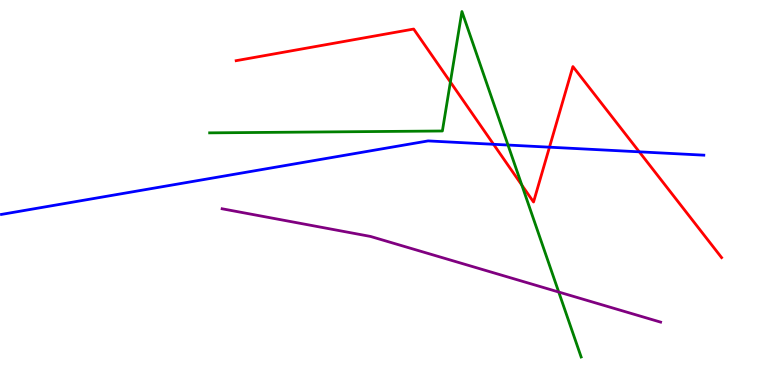[{'lines': ['blue', 'red'], 'intersections': [{'x': 6.37, 'y': 6.25}, {'x': 7.09, 'y': 6.18}, {'x': 8.25, 'y': 6.06}]}, {'lines': ['green', 'red'], 'intersections': [{'x': 5.81, 'y': 7.87}, {'x': 6.73, 'y': 5.19}]}, {'lines': ['purple', 'red'], 'intersections': []}, {'lines': ['blue', 'green'], 'intersections': [{'x': 6.55, 'y': 6.23}]}, {'lines': ['blue', 'purple'], 'intersections': []}, {'lines': ['green', 'purple'], 'intersections': [{'x': 7.21, 'y': 2.41}]}]